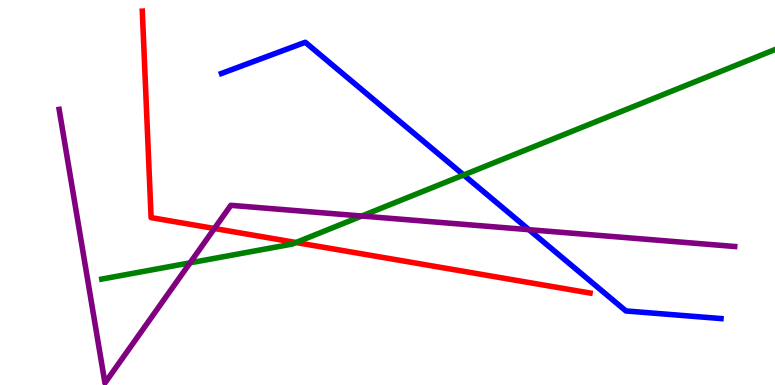[{'lines': ['blue', 'red'], 'intersections': []}, {'lines': ['green', 'red'], 'intersections': [{'x': 3.82, 'y': 3.7}]}, {'lines': ['purple', 'red'], 'intersections': [{'x': 2.77, 'y': 4.06}]}, {'lines': ['blue', 'green'], 'intersections': [{'x': 5.98, 'y': 5.46}]}, {'lines': ['blue', 'purple'], 'intersections': [{'x': 6.83, 'y': 4.03}]}, {'lines': ['green', 'purple'], 'intersections': [{'x': 2.45, 'y': 3.17}, {'x': 4.67, 'y': 4.39}]}]